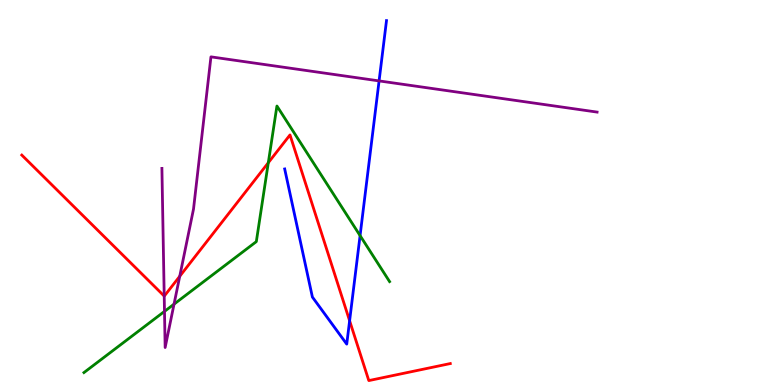[{'lines': ['blue', 'red'], 'intersections': [{'x': 4.51, 'y': 1.67}]}, {'lines': ['green', 'red'], 'intersections': [{'x': 3.46, 'y': 5.77}]}, {'lines': ['purple', 'red'], 'intersections': [{'x': 2.12, 'y': 2.31}, {'x': 2.32, 'y': 2.82}]}, {'lines': ['blue', 'green'], 'intersections': [{'x': 4.65, 'y': 3.88}]}, {'lines': ['blue', 'purple'], 'intersections': [{'x': 4.89, 'y': 7.9}]}, {'lines': ['green', 'purple'], 'intersections': [{'x': 2.12, 'y': 1.91}, {'x': 2.25, 'y': 2.1}]}]